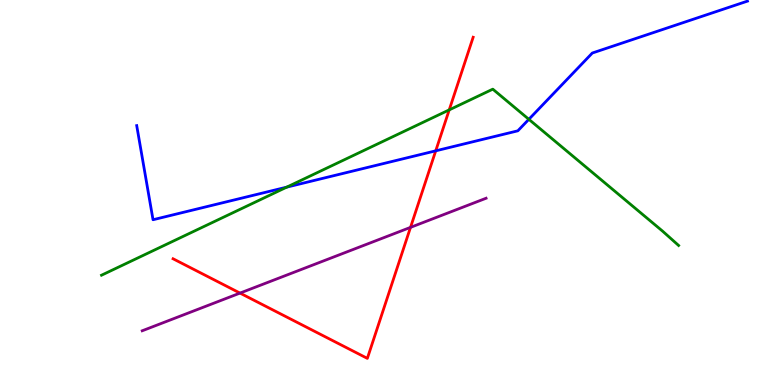[{'lines': ['blue', 'red'], 'intersections': [{'x': 5.62, 'y': 6.08}]}, {'lines': ['green', 'red'], 'intersections': [{'x': 5.8, 'y': 7.15}]}, {'lines': ['purple', 'red'], 'intersections': [{'x': 3.1, 'y': 2.39}, {'x': 5.3, 'y': 4.09}]}, {'lines': ['blue', 'green'], 'intersections': [{'x': 3.7, 'y': 5.14}, {'x': 6.82, 'y': 6.9}]}, {'lines': ['blue', 'purple'], 'intersections': []}, {'lines': ['green', 'purple'], 'intersections': []}]